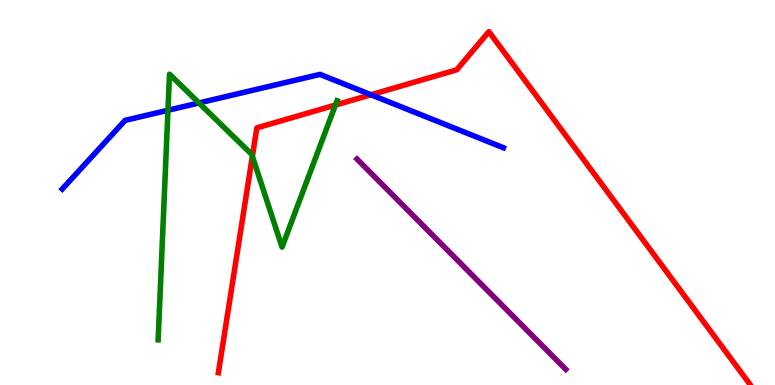[{'lines': ['blue', 'red'], 'intersections': [{'x': 4.79, 'y': 7.54}]}, {'lines': ['green', 'red'], 'intersections': [{'x': 3.26, 'y': 5.94}, {'x': 4.33, 'y': 7.27}]}, {'lines': ['purple', 'red'], 'intersections': []}, {'lines': ['blue', 'green'], 'intersections': [{'x': 2.17, 'y': 7.14}, {'x': 2.57, 'y': 7.33}]}, {'lines': ['blue', 'purple'], 'intersections': []}, {'lines': ['green', 'purple'], 'intersections': []}]